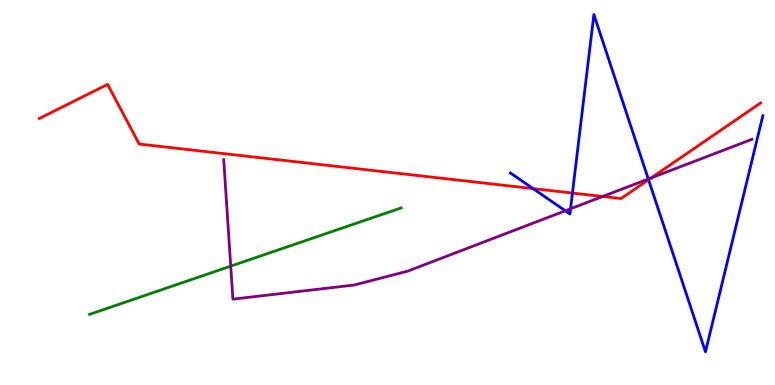[{'lines': ['blue', 'red'], 'intersections': [{'x': 6.88, 'y': 5.1}, {'x': 7.39, 'y': 4.99}, {'x': 8.37, 'y': 5.33}]}, {'lines': ['green', 'red'], 'intersections': []}, {'lines': ['purple', 'red'], 'intersections': [{'x': 7.78, 'y': 4.9}, {'x': 8.4, 'y': 5.38}]}, {'lines': ['blue', 'green'], 'intersections': []}, {'lines': ['blue', 'purple'], 'intersections': [{'x': 7.29, 'y': 4.53}, {'x': 7.36, 'y': 4.58}, {'x': 8.37, 'y': 5.35}]}, {'lines': ['green', 'purple'], 'intersections': [{'x': 2.98, 'y': 3.09}]}]